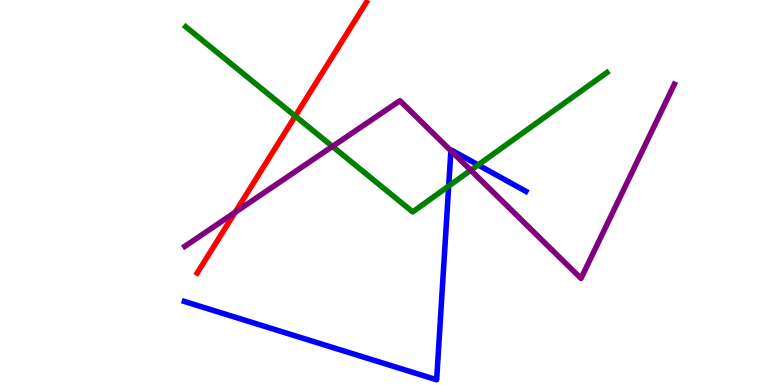[{'lines': ['blue', 'red'], 'intersections': []}, {'lines': ['green', 'red'], 'intersections': [{'x': 3.81, 'y': 6.98}]}, {'lines': ['purple', 'red'], 'intersections': [{'x': 3.03, 'y': 4.49}]}, {'lines': ['blue', 'green'], 'intersections': [{'x': 5.79, 'y': 5.17}, {'x': 6.17, 'y': 5.72}]}, {'lines': ['blue', 'purple'], 'intersections': [{'x': 5.82, 'y': 6.08}]}, {'lines': ['green', 'purple'], 'intersections': [{'x': 4.29, 'y': 6.2}, {'x': 6.07, 'y': 5.58}]}]